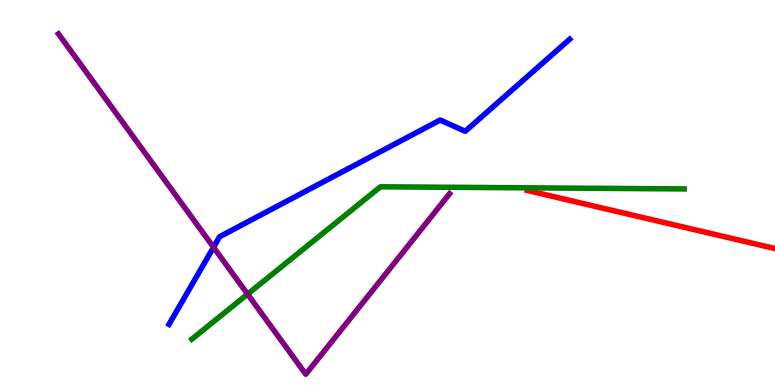[{'lines': ['blue', 'red'], 'intersections': []}, {'lines': ['green', 'red'], 'intersections': []}, {'lines': ['purple', 'red'], 'intersections': []}, {'lines': ['blue', 'green'], 'intersections': []}, {'lines': ['blue', 'purple'], 'intersections': [{'x': 2.76, 'y': 3.58}]}, {'lines': ['green', 'purple'], 'intersections': [{'x': 3.19, 'y': 2.36}]}]